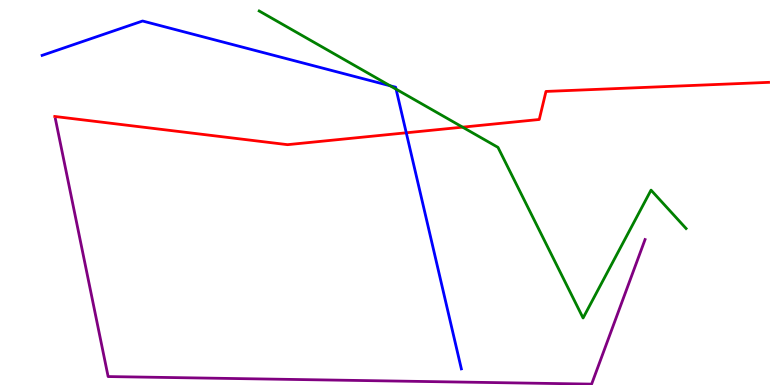[{'lines': ['blue', 'red'], 'intersections': [{'x': 5.24, 'y': 6.55}]}, {'lines': ['green', 'red'], 'intersections': [{'x': 5.97, 'y': 6.7}]}, {'lines': ['purple', 'red'], 'intersections': []}, {'lines': ['blue', 'green'], 'intersections': [{'x': 5.03, 'y': 7.77}, {'x': 5.11, 'y': 7.68}]}, {'lines': ['blue', 'purple'], 'intersections': []}, {'lines': ['green', 'purple'], 'intersections': []}]